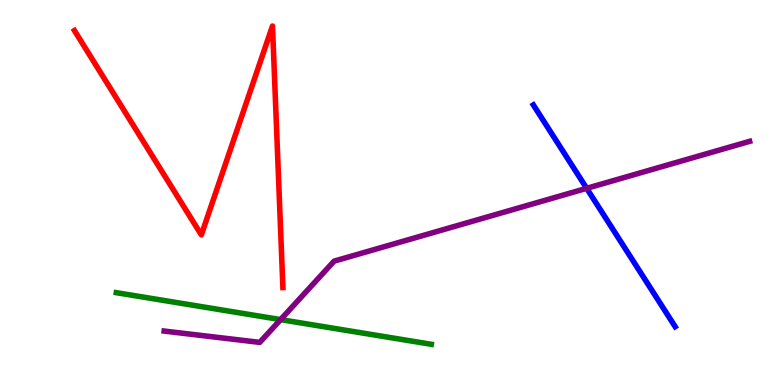[{'lines': ['blue', 'red'], 'intersections': []}, {'lines': ['green', 'red'], 'intersections': []}, {'lines': ['purple', 'red'], 'intersections': []}, {'lines': ['blue', 'green'], 'intersections': []}, {'lines': ['blue', 'purple'], 'intersections': [{'x': 7.57, 'y': 5.11}]}, {'lines': ['green', 'purple'], 'intersections': [{'x': 3.62, 'y': 1.7}]}]